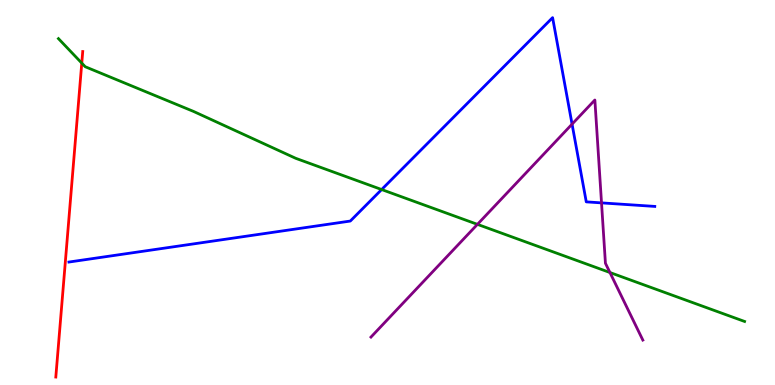[{'lines': ['blue', 'red'], 'intersections': []}, {'lines': ['green', 'red'], 'intersections': [{'x': 1.06, 'y': 8.36}]}, {'lines': ['purple', 'red'], 'intersections': []}, {'lines': ['blue', 'green'], 'intersections': [{'x': 4.92, 'y': 5.08}]}, {'lines': ['blue', 'purple'], 'intersections': [{'x': 7.38, 'y': 6.78}, {'x': 7.76, 'y': 4.73}]}, {'lines': ['green', 'purple'], 'intersections': [{'x': 6.16, 'y': 4.17}, {'x': 7.87, 'y': 2.92}]}]